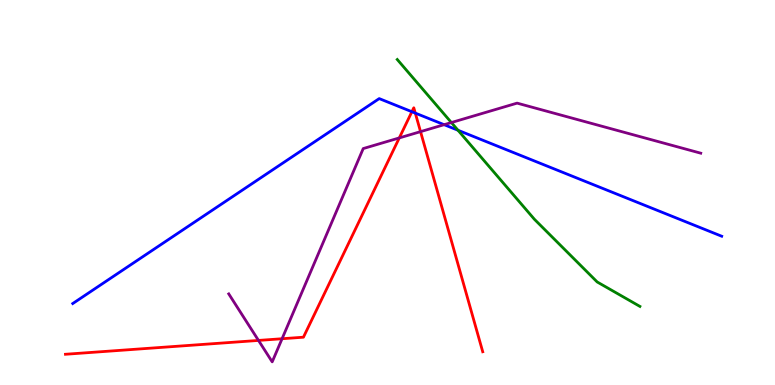[{'lines': ['blue', 'red'], 'intersections': [{'x': 5.31, 'y': 7.1}, {'x': 5.36, 'y': 7.06}]}, {'lines': ['green', 'red'], 'intersections': []}, {'lines': ['purple', 'red'], 'intersections': [{'x': 3.34, 'y': 1.16}, {'x': 3.64, 'y': 1.2}, {'x': 5.15, 'y': 6.42}, {'x': 5.43, 'y': 6.58}]}, {'lines': ['blue', 'green'], 'intersections': [{'x': 5.91, 'y': 6.62}]}, {'lines': ['blue', 'purple'], 'intersections': [{'x': 5.73, 'y': 6.76}]}, {'lines': ['green', 'purple'], 'intersections': [{'x': 5.82, 'y': 6.82}]}]